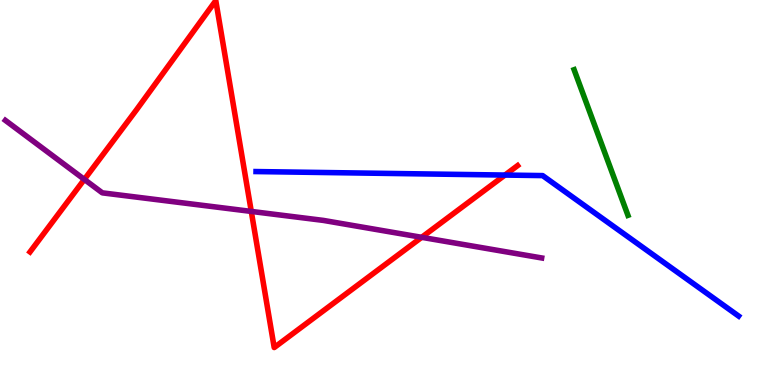[{'lines': ['blue', 'red'], 'intersections': [{'x': 6.52, 'y': 5.45}]}, {'lines': ['green', 'red'], 'intersections': []}, {'lines': ['purple', 'red'], 'intersections': [{'x': 1.09, 'y': 5.34}, {'x': 3.24, 'y': 4.51}, {'x': 5.44, 'y': 3.84}]}, {'lines': ['blue', 'green'], 'intersections': []}, {'lines': ['blue', 'purple'], 'intersections': []}, {'lines': ['green', 'purple'], 'intersections': []}]